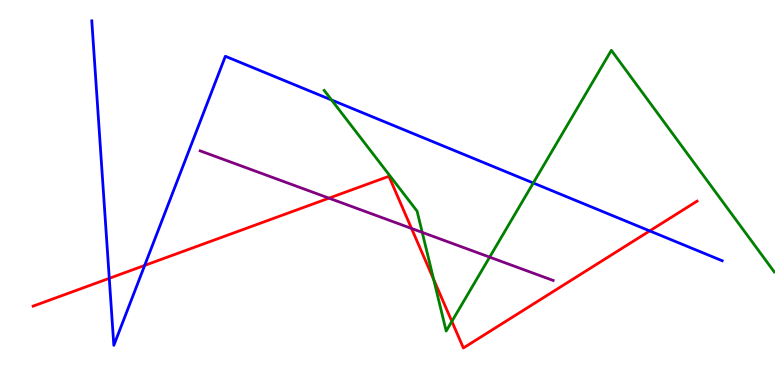[{'lines': ['blue', 'red'], 'intersections': [{'x': 1.41, 'y': 2.77}, {'x': 1.87, 'y': 3.11}, {'x': 8.38, 'y': 4.0}]}, {'lines': ['green', 'red'], 'intersections': [{'x': 5.6, 'y': 2.74}, {'x': 5.83, 'y': 1.65}]}, {'lines': ['purple', 'red'], 'intersections': [{'x': 4.25, 'y': 4.85}, {'x': 5.31, 'y': 4.07}]}, {'lines': ['blue', 'green'], 'intersections': [{'x': 4.28, 'y': 7.4}, {'x': 6.88, 'y': 5.25}]}, {'lines': ['blue', 'purple'], 'intersections': []}, {'lines': ['green', 'purple'], 'intersections': [{'x': 5.45, 'y': 3.96}, {'x': 6.32, 'y': 3.32}]}]